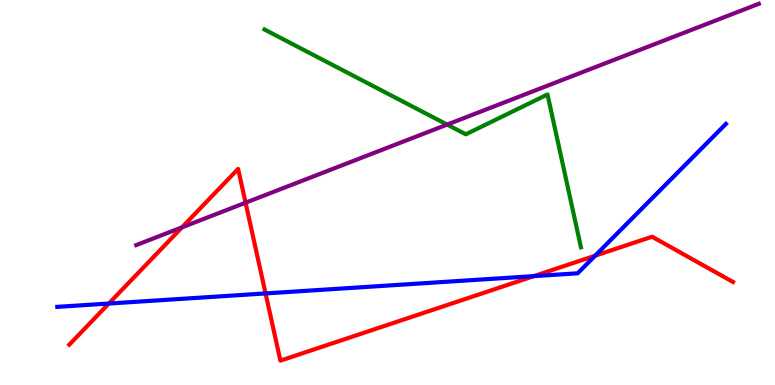[{'lines': ['blue', 'red'], 'intersections': [{'x': 1.4, 'y': 2.12}, {'x': 3.43, 'y': 2.38}, {'x': 6.89, 'y': 2.83}, {'x': 7.68, 'y': 3.36}]}, {'lines': ['green', 'red'], 'intersections': []}, {'lines': ['purple', 'red'], 'intersections': [{'x': 2.35, 'y': 4.1}, {'x': 3.17, 'y': 4.73}]}, {'lines': ['blue', 'green'], 'intersections': []}, {'lines': ['blue', 'purple'], 'intersections': []}, {'lines': ['green', 'purple'], 'intersections': [{'x': 5.77, 'y': 6.76}]}]